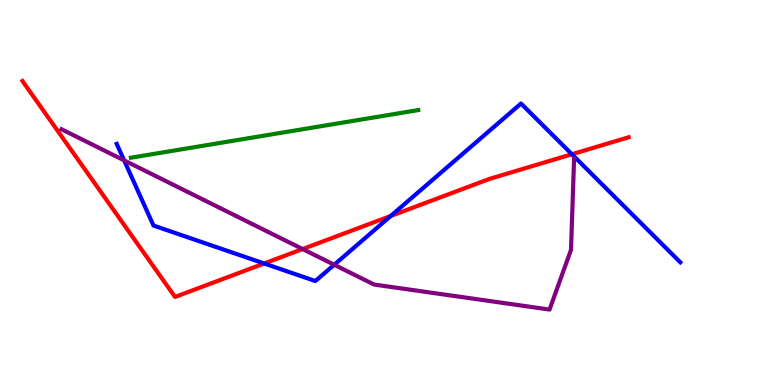[{'lines': ['blue', 'red'], 'intersections': [{'x': 3.41, 'y': 3.16}, {'x': 5.04, 'y': 4.39}, {'x': 7.38, 'y': 5.99}]}, {'lines': ['green', 'red'], 'intersections': []}, {'lines': ['purple', 'red'], 'intersections': [{'x': 3.9, 'y': 3.53}]}, {'lines': ['blue', 'green'], 'intersections': []}, {'lines': ['blue', 'purple'], 'intersections': [{'x': 1.6, 'y': 5.83}, {'x': 4.31, 'y': 3.12}]}, {'lines': ['green', 'purple'], 'intersections': []}]